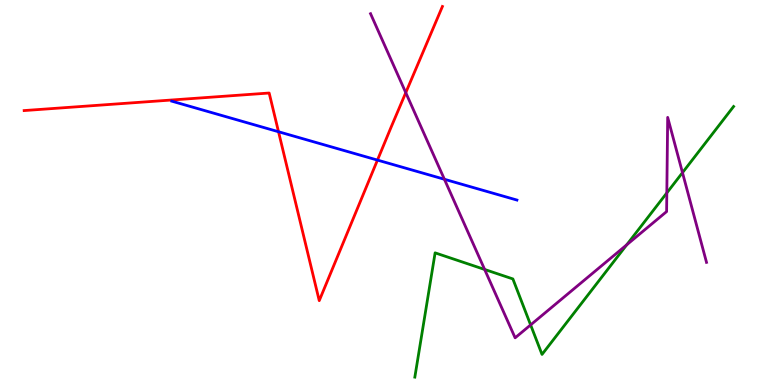[{'lines': ['blue', 'red'], 'intersections': [{'x': 3.59, 'y': 6.58}, {'x': 4.87, 'y': 5.84}]}, {'lines': ['green', 'red'], 'intersections': []}, {'lines': ['purple', 'red'], 'intersections': [{'x': 5.24, 'y': 7.59}]}, {'lines': ['blue', 'green'], 'intersections': []}, {'lines': ['blue', 'purple'], 'intersections': [{'x': 5.73, 'y': 5.34}]}, {'lines': ['green', 'purple'], 'intersections': [{'x': 6.25, 'y': 3.0}, {'x': 6.85, 'y': 1.56}, {'x': 8.09, 'y': 3.64}, {'x': 8.6, 'y': 4.99}, {'x': 8.81, 'y': 5.52}]}]